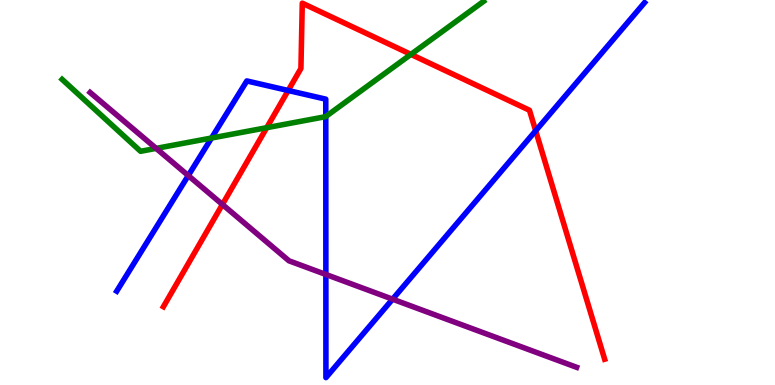[{'lines': ['blue', 'red'], 'intersections': [{'x': 3.72, 'y': 7.65}, {'x': 6.91, 'y': 6.6}]}, {'lines': ['green', 'red'], 'intersections': [{'x': 3.44, 'y': 6.68}, {'x': 5.3, 'y': 8.59}]}, {'lines': ['purple', 'red'], 'intersections': [{'x': 2.87, 'y': 4.69}]}, {'lines': ['blue', 'green'], 'intersections': [{'x': 2.73, 'y': 6.41}, {'x': 4.2, 'y': 6.97}]}, {'lines': ['blue', 'purple'], 'intersections': [{'x': 2.43, 'y': 5.44}, {'x': 4.2, 'y': 2.87}, {'x': 5.07, 'y': 2.23}]}, {'lines': ['green', 'purple'], 'intersections': [{'x': 2.01, 'y': 6.15}]}]